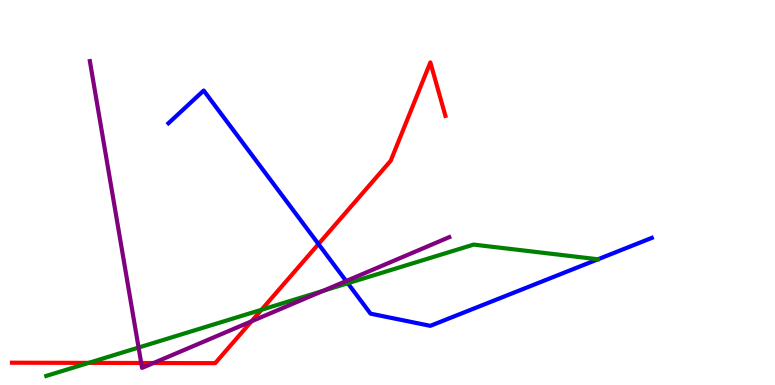[{'lines': ['blue', 'red'], 'intersections': [{'x': 4.11, 'y': 3.66}]}, {'lines': ['green', 'red'], 'intersections': [{'x': 1.14, 'y': 0.575}, {'x': 3.37, 'y': 1.95}]}, {'lines': ['purple', 'red'], 'intersections': [{'x': 1.82, 'y': 0.572}, {'x': 1.98, 'y': 0.571}, {'x': 3.24, 'y': 1.65}]}, {'lines': ['blue', 'green'], 'intersections': [{'x': 4.49, 'y': 2.64}]}, {'lines': ['blue', 'purple'], 'intersections': [{'x': 4.47, 'y': 2.7}]}, {'lines': ['green', 'purple'], 'intersections': [{'x': 1.79, 'y': 0.973}, {'x': 4.17, 'y': 2.45}]}]